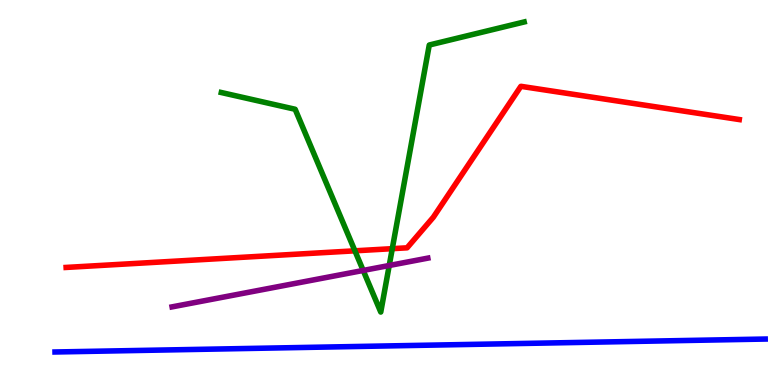[{'lines': ['blue', 'red'], 'intersections': []}, {'lines': ['green', 'red'], 'intersections': [{'x': 4.58, 'y': 3.49}, {'x': 5.06, 'y': 3.54}]}, {'lines': ['purple', 'red'], 'intersections': []}, {'lines': ['blue', 'green'], 'intersections': []}, {'lines': ['blue', 'purple'], 'intersections': []}, {'lines': ['green', 'purple'], 'intersections': [{'x': 4.69, 'y': 2.98}, {'x': 5.02, 'y': 3.1}]}]